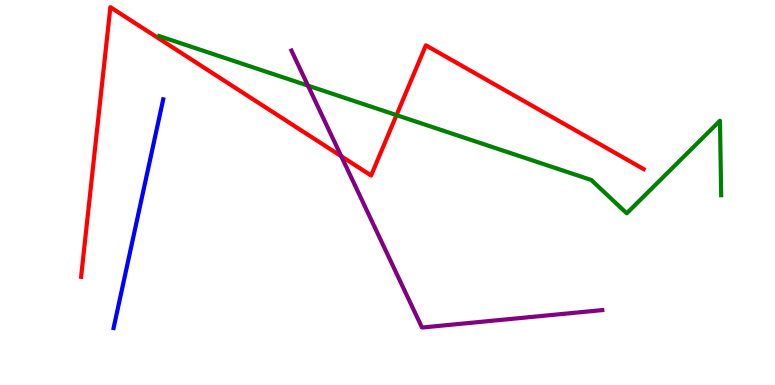[{'lines': ['blue', 'red'], 'intersections': []}, {'lines': ['green', 'red'], 'intersections': [{'x': 5.12, 'y': 7.01}]}, {'lines': ['purple', 'red'], 'intersections': [{'x': 4.4, 'y': 5.94}]}, {'lines': ['blue', 'green'], 'intersections': []}, {'lines': ['blue', 'purple'], 'intersections': []}, {'lines': ['green', 'purple'], 'intersections': [{'x': 3.97, 'y': 7.78}]}]